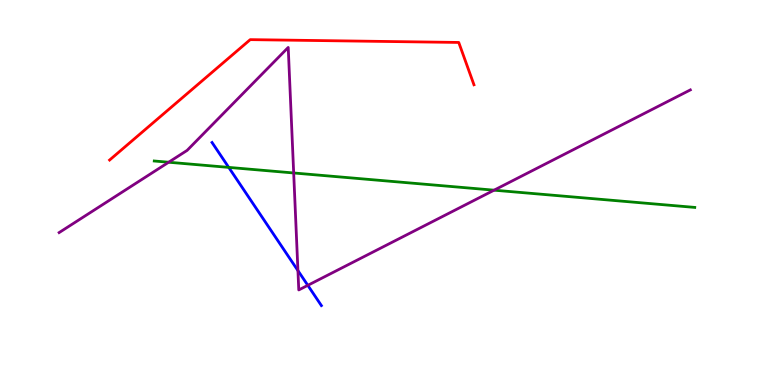[{'lines': ['blue', 'red'], 'intersections': []}, {'lines': ['green', 'red'], 'intersections': []}, {'lines': ['purple', 'red'], 'intersections': []}, {'lines': ['blue', 'green'], 'intersections': [{'x': 2.95, 'y': 5.65}]}, {'lines': ['blue', 'purple'], 'intersections': [{'x': 3.84, 'y': 2.97}, {'x': 3.97, 'y': 2.59}]}, {'lines': ['green', 'purple'], 'intersections': [{'x': 2.18, 'y': 5.79}, {'x': 3.79, 'y': 5.51}, {'x': 6.37, 'y': 5.06}]}]